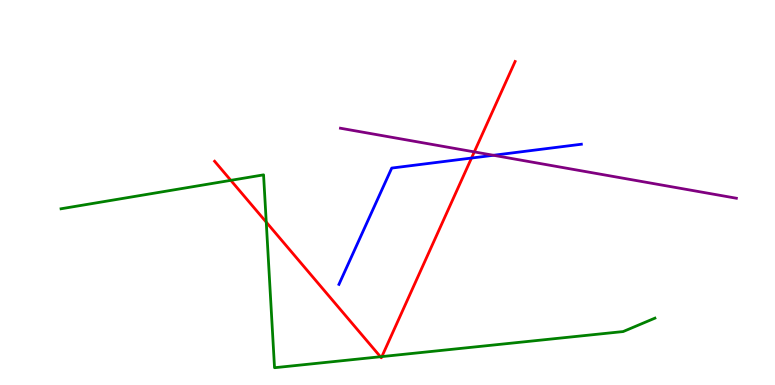[{'lines': ['blue', 'red'], 'intersections': [{'x': 6.08, 'y': 5.89}]}, {'lines': ['green', 'red'], 'intersections': [{'x': 2.98, 'y': 5.32}, {'x': 3.44, 'y': 4.23}, {'x': 4.91, 'y': 0.734}, {'x': 4.93, 'y': 0.738}]}, {'lines': ['purple', 'red'], 'intersections': [{'x': 6.12, 'y': 6.05}]}, {'lines': ['blue', 'green'], 'intersections': []}, {'lines': ['blue', 'purple'], 'intersections': [{'x': 6.37, 'y': 5.97}]}, {'lines': ['green', 'purple'], 'intersections': []}]